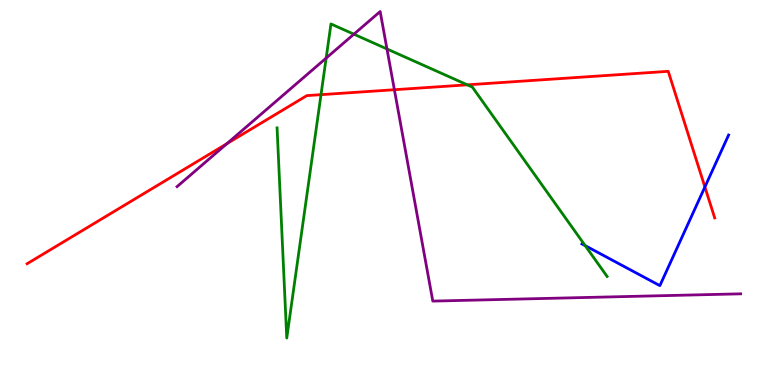[{'lines': ['blue', 'red'], 'intersections': [{'x': 9.1, 'y': 5.14}]}, {'lines': ['green', 'red'], 'intersections': [{'x': 4.14, 'y': 7.54}, {'x': 6.03, 'y': 7.8}]}, {'lines': ['purple', 'red'], 'intersections': [{'x': 2.93, 'y': 6.27}, {'x': 5.09, 'y': 7.67}]}, {'lines': ['blue', 'green'], 'intersections': [{'x': 7.55, 'y': 3.62}]}, {'lines': ['blue', 'purple'], 'intersections': []}, {'lines': ['green', 'purple'], 'intersections': [{'x': 4.21, 'y': 8.49}, {'x': 4.57, 'y': 9.11}, {'x': 4.99, 'y': 8.73}]}]